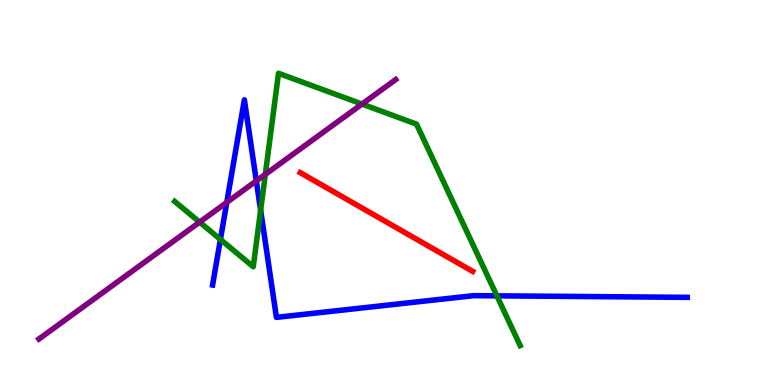[{'lines': ['blue', 'red'], 'intersections': []}, {'lines': ['green', 'red'], 'intersections': []}, {'lines': ['purple', 'red'], 'intersections': []}, {'lines': ['blue', 'green'], 'intersections': [{'x': 2.84, 'y': 3.78}, {'x': 3.36, 'y': 4.54}, {'x': 6.41, 'y': 2.32}]}, {'lines': ['blue', 'purple'], 'intersections': [{'x': 2.93, 'y': 4.74}, {'x': 3.31, 'y': 5.3}]}, {'lines': ['green', 'purple'], 'intersections': [{'x': 2.58, 'y': 4.23}, {'x': 3.42, 'y': 5.47}, {'x': 4.67, 'y': 7.3}]}]